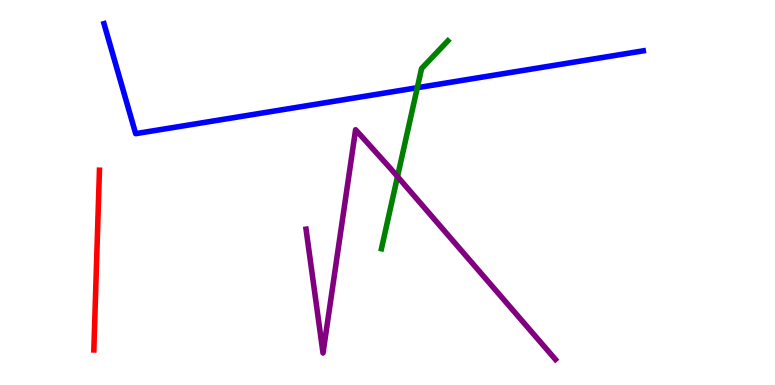[{'lines': ['blue', 'red'], 'intersections': []}, {'lines': ['green', 'red'], 'intersections': []}, {'lines': ['purple', 'red'], 'intersections': []}, {'lines': ['blue', 'green'], 'intersections': [{'x': 5.38, 'y': 7.72}]}, {'lines': ['blue', 'purple'], 'intersections': []}, {'lines': ['green', 'purple'], 'intersections': [{'x': 5.13, 'y': 5.41}]}]